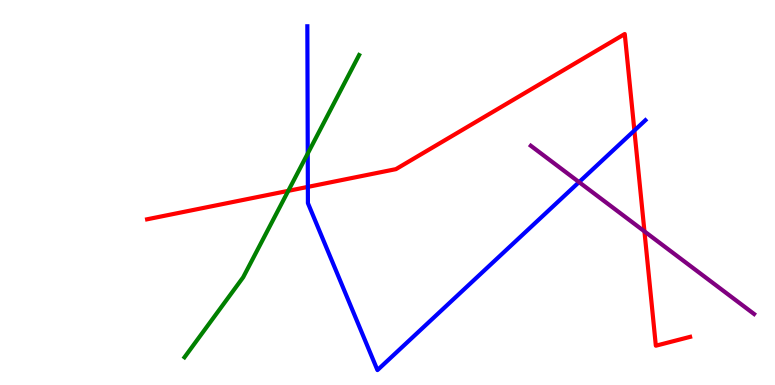[{'lines': ['blue', 'red'], 'intersections': [{'x': 3.97, 'y': 5.15}, {'x': 8.19, 'y': 6.61}]}, {'lines': ['green', 'red'], 'intersections': [{'x': 3.72, 'y': 5.04}]}, {'lines': ['purple', 'red'], 'intersections': [{'x': 8.32, 'y': 3.99}]}, {'lines': ['blue', 'green'], 'intersections': [{'x': 3.97, 'y': 6.01}]}, {'lines': ['blue', 'purple'], 'intersections': [{'x': 7.47, 'y': 5.27}]}, {'lines': ['green', 'purple'], 'intersections': []}]